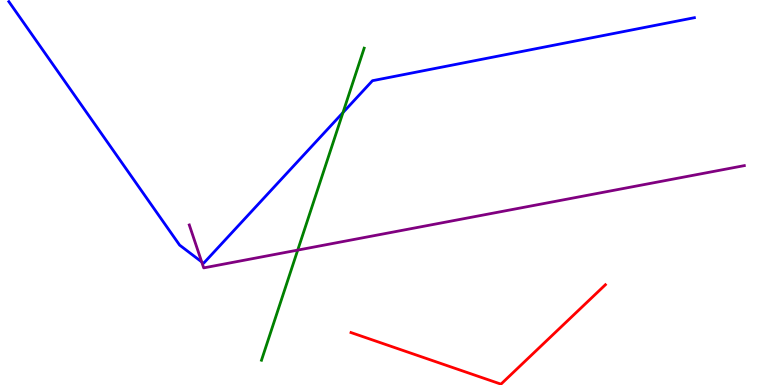[{'lines': ['blue', 'red'], 'intersections': []}, {'lines': ['green', 'red'], 'intersections': []}, {'lines': ['purple', 'red'], 'intersections': []}, {'lines': ['blue', 'green'], 'intersections': [{'x': 4.43, 'y': 7.08}]}, {'lines': ['blue', 'purple'], 'intersections': [{'x': 2.6, 'y': 3.2}]}, {'lines': ['green', 'purple'], 'intersections': [{'x': 3.84, 'y': 3.5}]}]